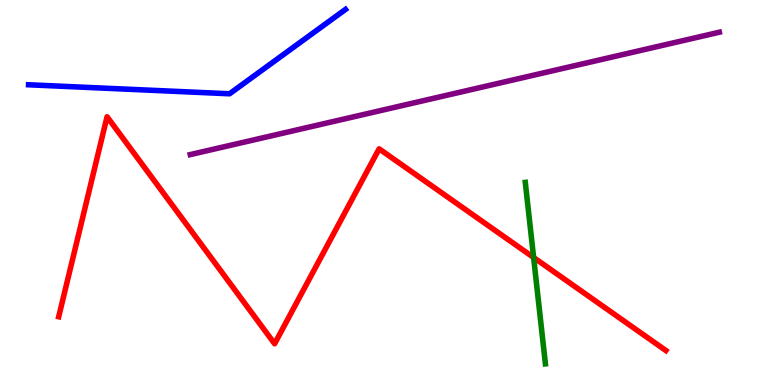[{'lines': ['blue', 'red'], 'intersections': []}, {'lines': ['green', 'red'], 'intersections': [{'x': 6.89, 'y': 3.31}]}, {'lines': ['purple', 'red'], 'intersections': []}, {'lines': ['blue', 'green'], 'intersections': []}, {'lines': ['blue', 'purple'], 'intersections': []}, {'lines': ['green', 'purple'], 'intersections': []}]